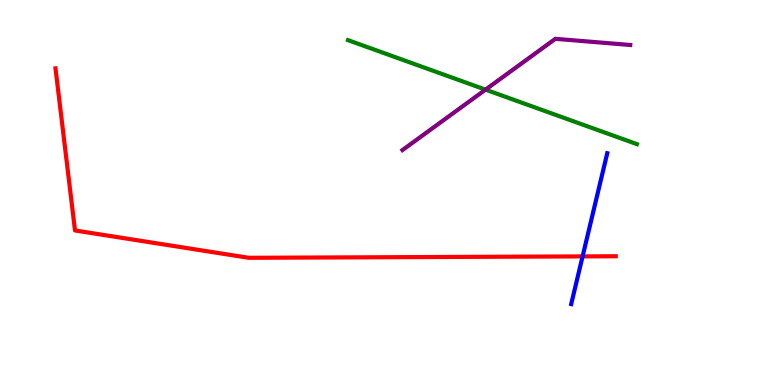[{'lines': ['blue', 'red'], 'intersections': [{'x': 7.52, 'y': 3.34}]}, {'lines': ['green', 'red'], 'intersections': []}, {'lines': ['purple', 'red'], 'intersections': []}, {'lines': ['blue', 'green'], 'intersections': []}, {'lines': ['blue', 'purple'], 'intersections': []}, {'lines': ['green', 'purple'], 'intersections': [{'x': 6.26, 'y': 7.67}]}]